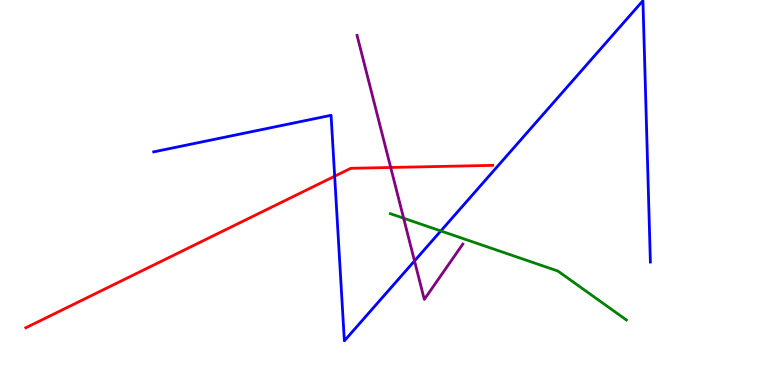[{'lines': ['blue', 'red'], 'intersections': [{'x': 4.32, 'y': 5.42}]}, {'lines': ['green', 'red'], 'intersections': []}, {'lines': ['purple', 'red'], 'intersections': [{'x': 5.04, 'y': 5.65}]}, {'lines': ['blue', 'green'], 'intersections': [{'x': 5.69, 'y': 4.0}]}, {'lines': ['blue', 'purple'], 'intersections': [{'x': 5.35, 'y': 3.22}]}, {'lines': ['green', 'purple'], 'intersections': [{'x': 5.21, 'y': 4.33}]}]